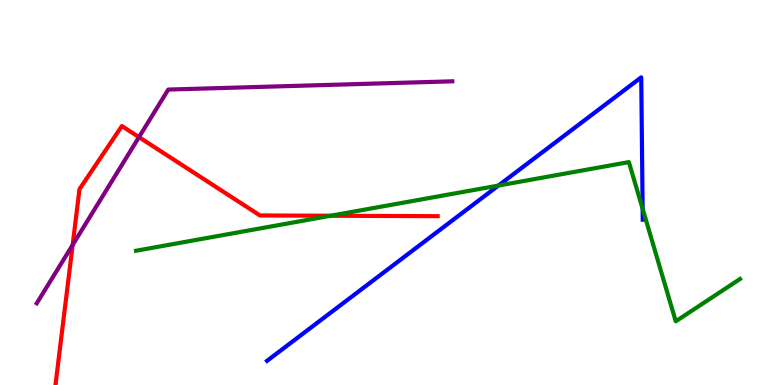[{'lines': ['blue', 'red'], 'intersections': []}, {'lines': ['green', 'red'], 'intersections': [{'x': 4.27, 'y': 4.4}]}, {'lines': ['purple', 'red'], 'intersections': [{'x': 0.937, 'y': 3.64}, {'x': 1.79, 'y': 6.44}]}, {'lines': ['blue', 'green'], 'intersections': [{'x': 6.43, 'y': 5.18}, {'x': 8.29, 'y': 4.58}]}, {'lines': ['blue', 'purple'], 'intersections': []}, {'lines': ['green', 'purple'], 'intersections': []}]